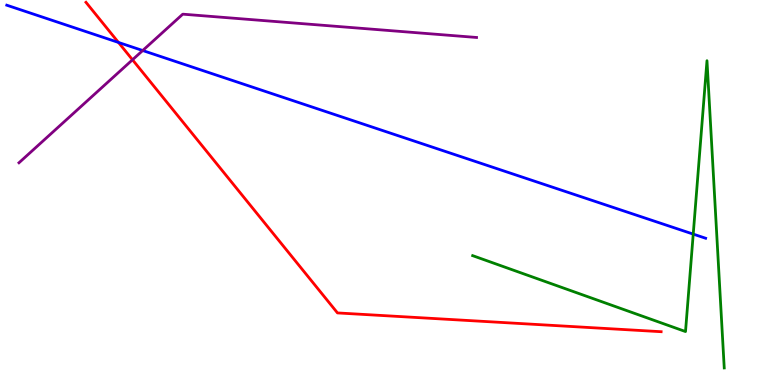[{'lines': ['blue', 'red'], 'intersections': [{'x': 1.53, 'y': 8.9}]}, {'lines': ['green', 'red'], 'intersections': []}, {'lines': ['purple', 'red'], 'intersections': [{'x': 1.71, 'y': 8.45}]}, {'lines': ['blue', 'green'], 'intersections': [{'x': 8.94, 'y': 3.92}]}, {'lines': ['blue', 'purple'], 'intersections': [{'x': 1.84, 'y': 8.69}]}, {'lines': ['green', 'purple'], 'intersections': []}]